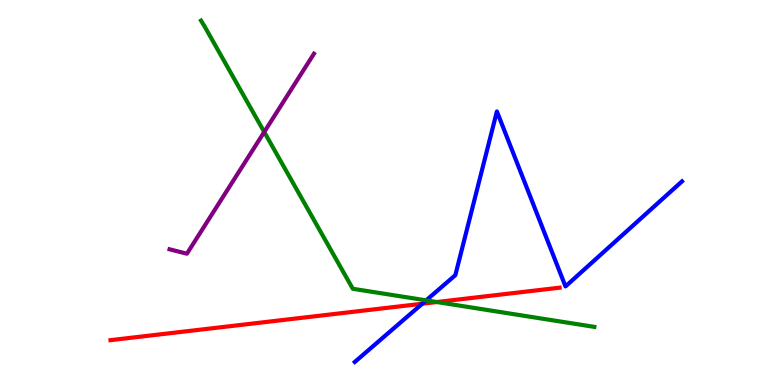[{'lines': ['blue', 'red'], 'intersections': [{'x': 5.45, 'y': 2.11}]}, {'lines': ['green', 'red'], 'intersections': [{'x': 5.64, 'y': 2.16}]}, {'lines': ['purple', 'red'], 'intersections': []}, {'lines': ['blue', 'green'], 'intersections': [{'x': 5.5, 'y': 2.2}]}, {'lines': ['blue', 'purple'], 'intersections': []}, {'lines': ['green', 'purple'], 'intersections': [{'x': 3.41, 'y': 6.57}]}]